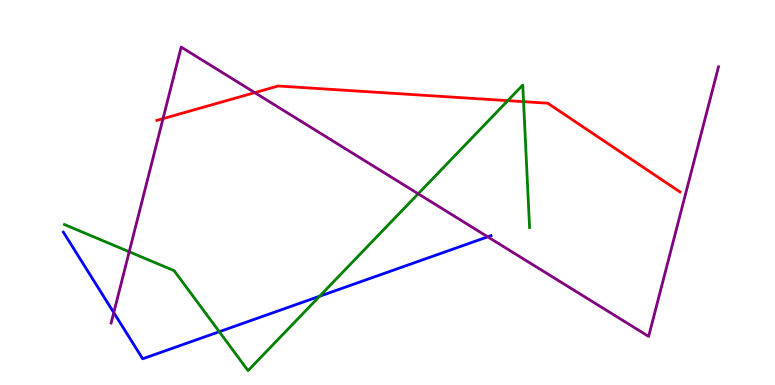[{'lines': ['blue', 'red'], 'intersections': []}, {'lines': ['green', 'red'], 'intersections': [{'x': 6.55, 'y': 7.39}, {'x': 6.76, 'y': 7.36}]}, {'lines': ['purple', 'red'], 'intersections': [{'x': 2.1, 'y': 6.92}, {'x': 3.29, 'y': 7.59}]}, {'lines': ['blue', 'green'], 'intersections': [{'x': 2.83, 'y': 1.38}, {'x': 4.12, 'y': 2.31}]}, {'lines': ['blue', 'purple'], 'intersections': [{'x': 1.47, 'y': 1.88}, {'x': 6.29, 'y': 3.85}]}, {'lines': ['green', 'purple'], 'intersections': [{'x': 1.67, 'y': 3.46}, {'x': 5.4, 'y': 4.97}]}]